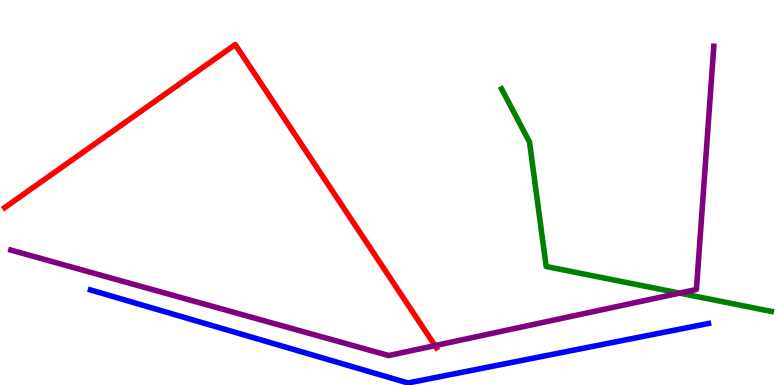[{'lines': ['blue', 'red'], 'intersections': []}, {'lines': ['green', 'red'], 'intersections': []}, {'lines': ['purple', 'red'], 'intersections': [{'x': 5.61, 'y': 1.02}]}, {'lines': ['blue', 'green'], 'intersections': []}, {'lines': ['blue', 'purple'], 'intersections': []}, {'lines': ['green', 'purple'], 'intersections': [{'x': 8.77, 'y': 2.39}]}]